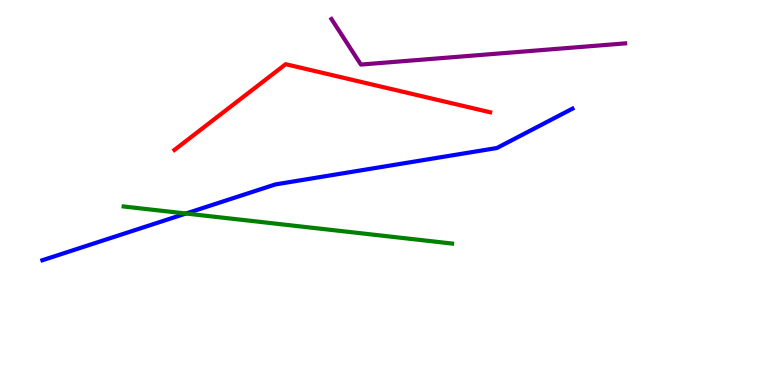[{'lines': ['blue', 'red'], 'intersections': []}, {'lines': ['green', 'red'], 'intersections': []}, {'lines': ['purple', 'red'], 'intersections': []}, {'lines': ['blue', 'green'], 'intersections': [{'x': 2.4, 'y': 4.45}]}, {'lines': ['blue', 'purple'], 'intersections': []}, {'lines': ['green', 'purple'], 'intersections': []}]